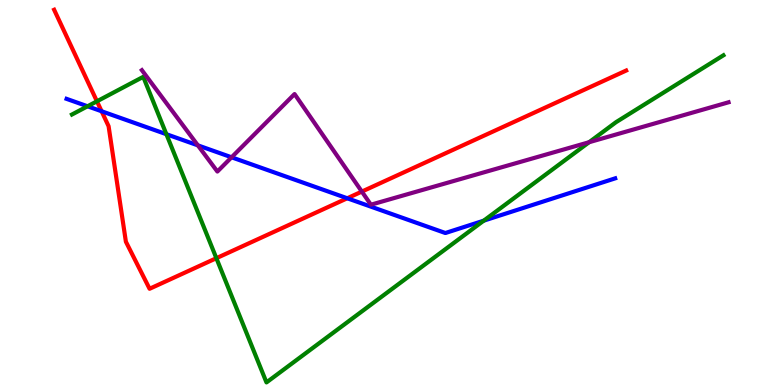[{'lines': ['blue', 'red'], 'intersections': [{'x': 1.31, 'y': 7.11}, {'x': 4.48, 'y': 4.85}]}, {'lines': ['green', 'red'], 'intersections': [{'x': 1.25, 'y': 7.37}, {'x': 2.79, 'y': 3.29}]}, {'lines': ['purple', 'red'], 'intersections': [{'x': 4.67, 'y': 5.02}]}, {'lines': ['blue', 'green'], 'intersections': [{'x': 1.13, 'y': 7.24}, {'x': 2.15, 'y': 6.51}, {'x': 6.24, 'y': 4.27}]}, {'lines': ['blue', 'purple'], 'intersections': [{'x': 2.55, 'y': 6.22}, {'x': 2.99, 'y': 5.91}]}, {'lines': ['green', 'purple'], 'intersections': [{'x': 7.6, 'y': 6.31}]}]